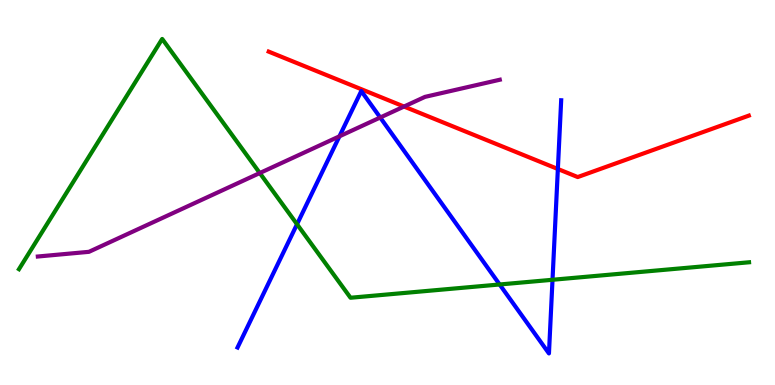[{'lines': ['blue', 'red'], 'intersections': [{'x': 7.2, 'y': 5.61}]}, {'lines': ['green', 'red'], 'intersections': []}, {'lines': ['purple', 'red'], 'intersections': [{'x': 5.21, 'y': 7.23}]}, {'lines': ['blue', 'green'], 'intersections': [{'x': 3.83, 'y': 4.18}, {'x': 6.45, 'y': 2.61}, {'x': 7.13, 'y': 2.73}]}, {'lines': ['blue', 'purple'], 'intersections': [{'x': 4.38, 'y': 6.46}, {'x': 4.91, 'y': 6.95}]}, {'lines': ['green', 'purple'], 'intersections': [{'x': 3.35, 'y': 5.51}]}]